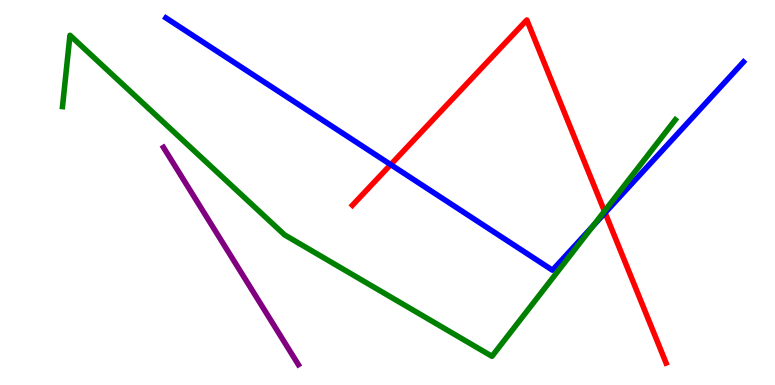[{'lines': ['blue', 'red'], 'intersections': [{'x': 5.04, 'y': 5.72}, {'x': 7.81, 'y': 4.47}]}, {'lines': ['green', 'red'], 'intersections': [{'x': 7.8, 'y': 4.51}]}, {'lines': ['purple', 'red'], 'intersections': []}, {'lines': ['blue', 'green'], 'intersections': [{'x': 7.65, 'y': 4.13}]}, {'lines': ['blue', 'purple'], 'intersections': []}, {'lines': ['green', 'purple'], 'intersections': []}]